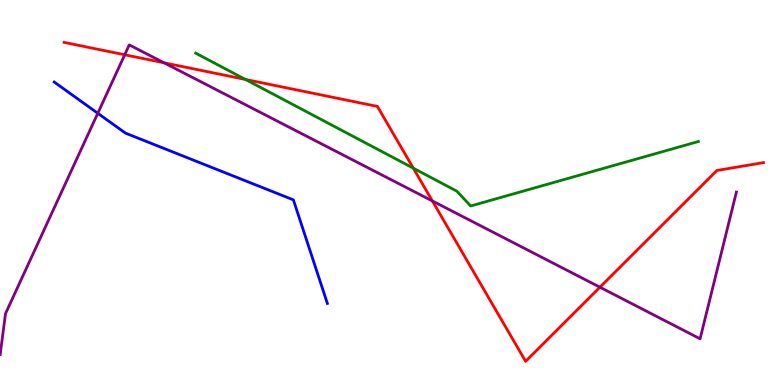[{'lines': ['blue', 'red'], 'intersections': []}, {'lines': ['green', 'red'], 'intersections': [{'x': 3.17, 'y': 7.94}, {'x': 5.33, 'y': 5.63}]}, {'lines': ['purple', 'red'], 'intersections': [{'x': 1.61, 'y': 8.58}, {'x': 2.12, 'y': 8.37}, {'x': 5.58, 'y': 4.78}, {'x': 7.74, 'y': 2.54}]}, {'lines': ['blue', 'green'], 'intersections': []}, {'lines': ['blue', 'purple'], 'intersections': [{'x': 1.26, 'y': 7.06}]}, {'lines': ['green', 'purple'], 'intersections': []}]